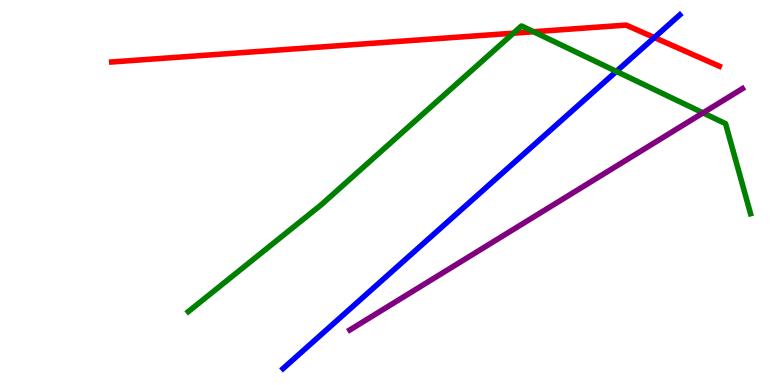[{'lines': ['blue', 'red'], 'intersections': [{'x': 8.44, 'y': 9.02}]}, {'lines': ['green', 'red'], 'intersections': [{'x': 6.62, 'y': 9.14}, {'x': 6.88, 'y': 9.18}]}, {'lines': ['purple', 'red'], 'intersections': []}, {'lines': ['blue', 'green'], 'intersections': [{'x': 7.95, 'y': 8.15}]}, {'lines': ['blue', 'purple'], 'intersections': []}, {'lines': ['green', 'purple'], 'intersections': [{'x': 9.07, 'y': 7.07}]}]